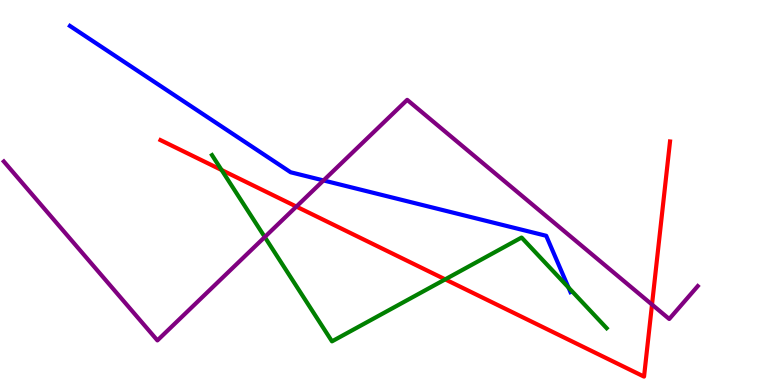[{'lines': ['blue', 'red'], 'intersections': []}, {'lines': ['green', 'red'], 'intersections': [{'x': 2.86, 'y': 5.58}, {'x': 5.74, 'y': 2.74}]}, {'lines': ['purple', 'red'], 'intersections': [{'x': 3.82, 'y': 4.63}, {'x': 8.41, 'y': 2.09}]}, {'lines': ['blue', 'green'], 'intersections': [{'x': 7.34, 'y': 2.53}]}, {'lines': ['blue', 'purple'], 'intersections': [{'x': 4.17, 'y': 5.31}]}, {'lines': ['green', 'purple'], 'intersections': [{'x': 3.42, 'y': 3.84}]}]